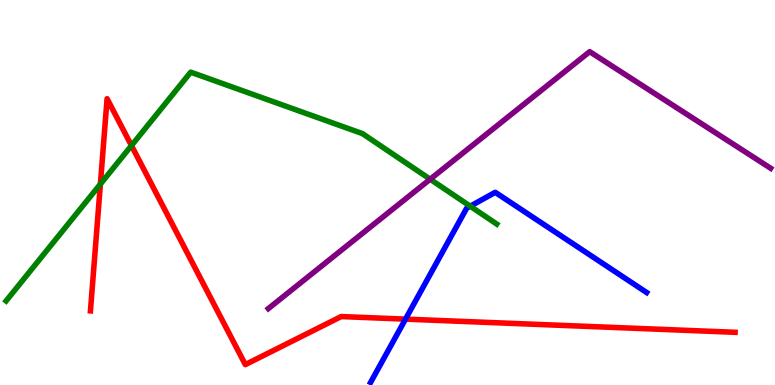[{'lines': ['blue', 'red'], 'intersections': [{'x': 5.23, 'y': 1.71}]}, {'lines': ['green', 'red'], 'intersections': [{'x': 1.3, 'y': 5.22}, {'x': 1.7, 'y': 6.22}]}, {'lines': ['purple', 'red'], 'intersections': []}, {'lines': ['blue', 'green'], 'intersections': [{'x': 6.07, 'y': 4.64}]}, {'lines': ['blue', 'purple'], 'intersections': []}, {'lines': ['green', 'purple'], 'intersections': [{'x': 5.55, 'y': 5.34}]}]